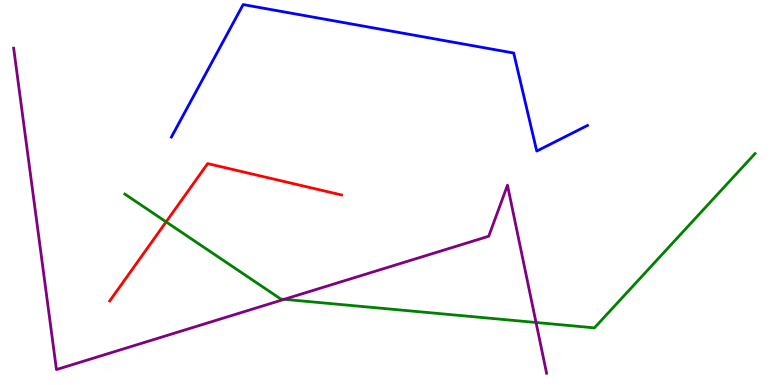[{'lines': ['blue', 'red'], 'intersections': []}, {'lines': ['green', 'red'], 'intersections': [{'x': 2.14, 'y': 4.24}]}, {'lines': ['purple', 'red'], 'intersections': []}, {'lines': ['blue', 'green'], 'intersections': []}, {'lines': ['blue', 'purple'], 'intersections': []}, {'lines': ['green', 'purple'], 'intersections': [{'x': 3.67, 'y': 2.23}, {'x': 6.92, 'y': 1.62}]}]